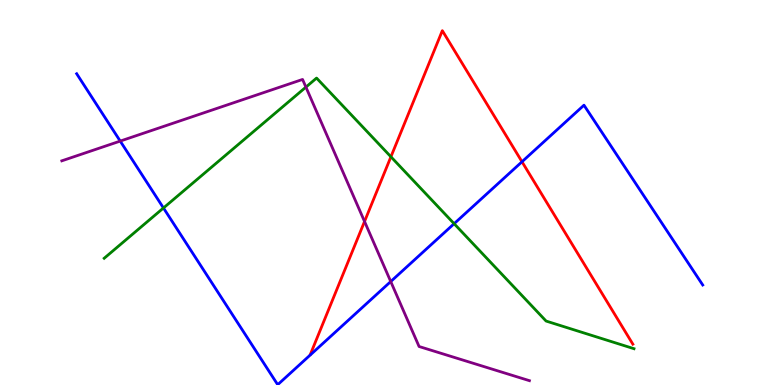[{'lines': ['blue', 'red'], 'intersections': [{'x': 6.74, 'y': 5.8}]}, {'lines': ['green', 'red'], 'intersections': [{'x': 5.04, 'y': 5.93}]}, {'lines': ['purple', 'red'], 'intersections': [{'x': 4.7, 'y': 4.25}]}, {'lines': ['blue', 'green'], 'intersections': [{'x': 2.11, 'y': 4.6}, {'x': 5.86, 'y': 4.19}]}, {'lines': ['blue', 'purple'], 'intersections': [{'x': 1.55, 'y': 6.34}, {'x': 5.04, 'y': 2.69}]}, {'lines': ['green', 'purple'], 'intersections': [{'x': 3.95, 'y': 7.74}]}]